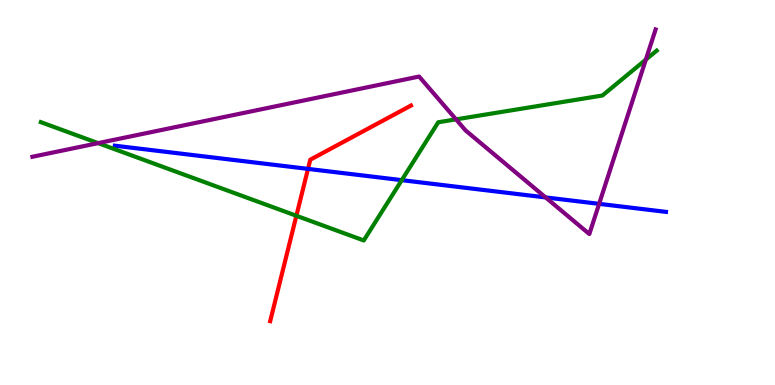[{'lines': ['blue', 'red'], 'intersections': [{'x': 3.97, 'y': 5.61}]}, {'lines': ['green', 'red'], 'intersections': [{'x': 3.82, 'y': 4.4}]}, {'lines': ['purple', 'red'], 'intersections': []}, {'lines': ['blue', 'green'], 'intersections': [{'x': 5.18, 'y': 5.32}]}, {'lines': ['blue', 'purple'], 'intersections': [{'x': 7.04, 'y': 4.87}, {'x': 7.73, 'y': 4.71}]}, {'lines': ['green', 'purple'], 'intersections': [{'x': 1.27, 'y': 6.28}, {'x': 5.88, 'y': 6.9}, {'x': 8.33, 'y': 8.45}]}]